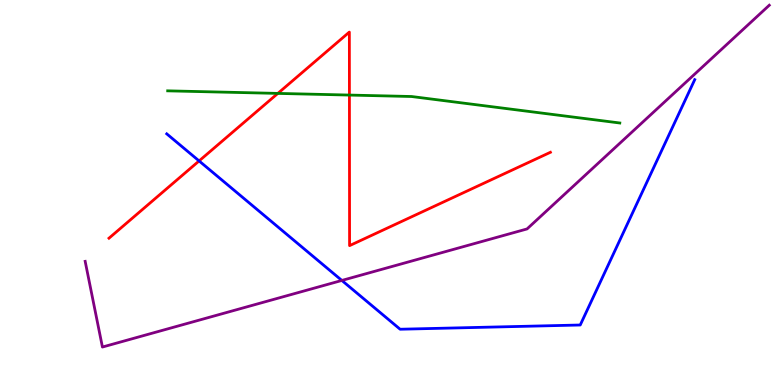[{'lines': ['blue', 'red'], 'intersections': [{'x': 2.57, 'y': 5.82}]}, {'lines': ['green', 'red'], 'intersections': [{'x': 3.59, 'y': 7.57}, {'x': 4.51, 'y': 7.53}]}, {'lines': ['purple', 'red'], 'intersections': []}, {'lines': ['blue', 'green'], 'intersections': []}, {'lines': ['blue', 'purple'], 'intersections': [{'x': 4.41, 'y': 2.72}]}, {'lines': ['green', 'purple'], 'intersections': []}]